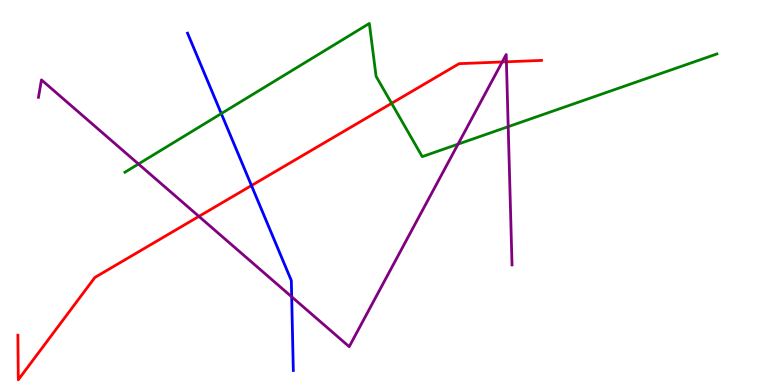[{'lines': ['blue', 'red'], 'intersections': [{'x': 3.24, 'y': 5.18}]}, {'lines': ['green', 'red'], 'intersections': [{'x': 5.05, 'y': 7.32}]}, {'lines': ['purple', 'red'], 'intersections': [{'x': 2.57, 'y': 4.38}, {'x': 6.48, 'y': 8.39}, {'x': 6.53, 'y': 8.39}]}, {'lines': ['blue', 'green'], 'intersections': [{'x': 2.86, 'y': 7.05}]}, {'lines': ['blue', 'purple'], 'intersections': [{'x': 3.76, 'y': 2.29}]}, {'lines': ['green', 'purple'], 'intersections': [{'x': 1.79, 'y': 5.74}, {'x': 5.91, 'y': 6.26}, {'x': 6.56, 'y': 6.71}]}]